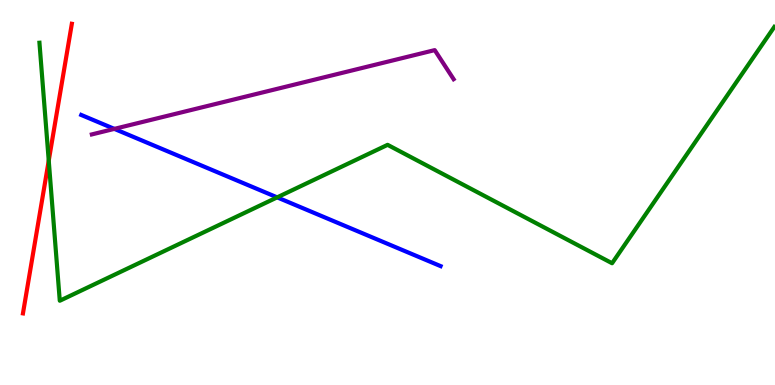[{'lines': ['blue', 'red'], 'intersections': []}, {'lines': ['green', 'red'], 'intersections': [{'x': 0.629, 'y': 5.83}]}, {'lines': ['purple', 'red'], 'intersections': []}, {'lines': ['blue', 'green'], 'intersections': [{'x': 3.58, 'y': 4.87}]}, {'lines': ['blue', 'purple'], 'intersections': [{'x': 1.48, 'y': 6.65}]}, {'lines': ['green', 'purple'], 'intersections': []}]